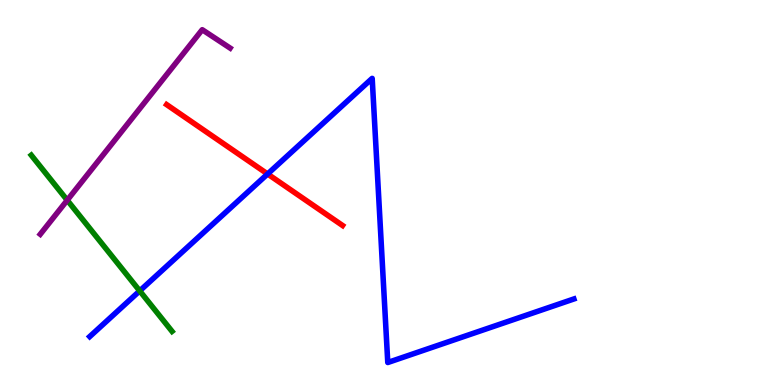[{'lines': ['blue', 'red'], 'intersections': [{'x': 3.45, 'y': 5.48}]}, {'lines': ['green', 'red'], 'intersections': []}, {'lines': ['purple', 'red'], 'intersections': []}, {'lines': ['blue', 'green'], 'intersections': [{'x': 1.8, 'y': 2.44}]}, {'lines': ['blue', 'purple'], 'intersections': []}, {'lines': ['green', 'purple'], 'intersections': [{'x': 0.868, 'y': 4.8}]}]